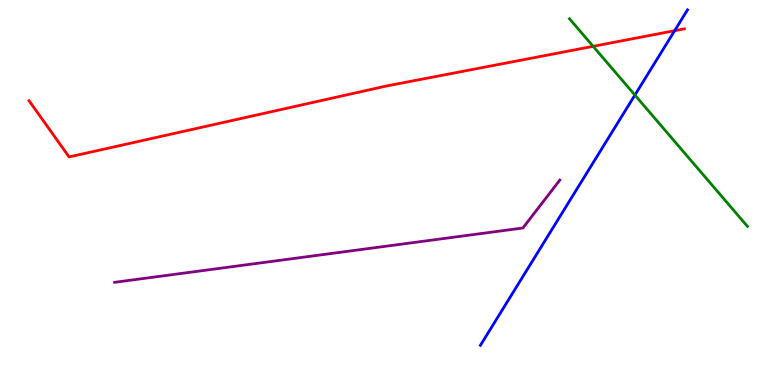[{'lines': ['blue', 'red'], 'intersections': [{'x': 8.71, 'y': 9.2}]}, {'lines': ['green', 'red'], 'intersections': [{'x': 7.65, 'y': 8.8}]}, {'lines': ['purple', 'red'], 'intersections': []}, {'lines': ['blue', 'green'], 'intersections': [{'x': 8.19, 'y': 7.53}]}, {'lines': ['blue', 'purple'], 'intersections': []}, {'lines': ['green', 'purple'], 'intersections': []}]